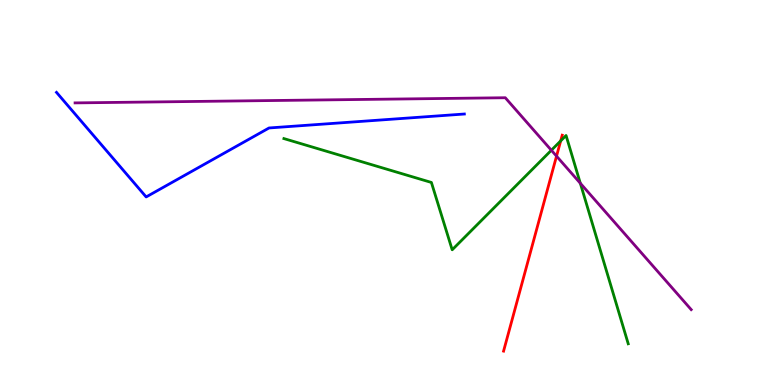[{'lines': ['blue', 'red'], 'intersections': []}, {'lines': ['green', 'red'], 'intersections': [{'x': 7.23, 'y': 6.34}]}, {'lines': ['purple', 'red'], 'intersections': [{'x': 7.18, 'y': 5.94}]}, {'lines': ['blue', 'green'], 'intersections': []}, {'lines': ['blue', 'purple'], 'intersections': []}, {'lines': ['green', 'purple'], 'intersections': [{'x': 7.11, 'y': 6.1}, {'x': 7.49, 'y': 5.24}]}]